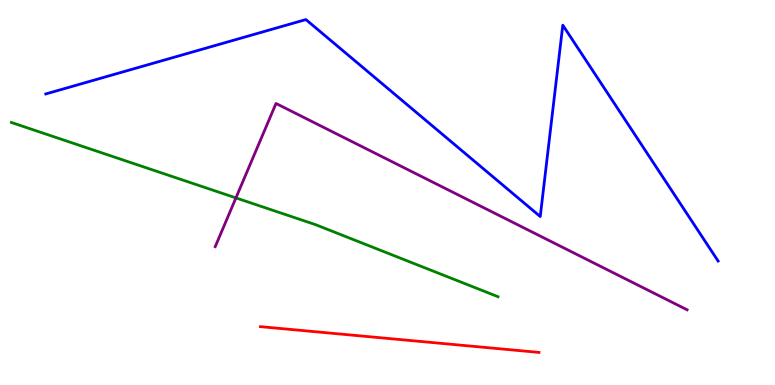[{'lines': ['blue', 'red'], 'intersections': []}, {'lines': ['green', 'red'], 'intersections': []}, {'lines': ['purple', 'red'], 'intersections': []}, {'lines': ['blue', 'green'], 'intersections': []}, {'lines': ['blue', 'purple'], 'intersections': []}, {'lines': ['green', 'purple'], 'intersections': [{'x': 3.04, 'y': 4.86}]}]